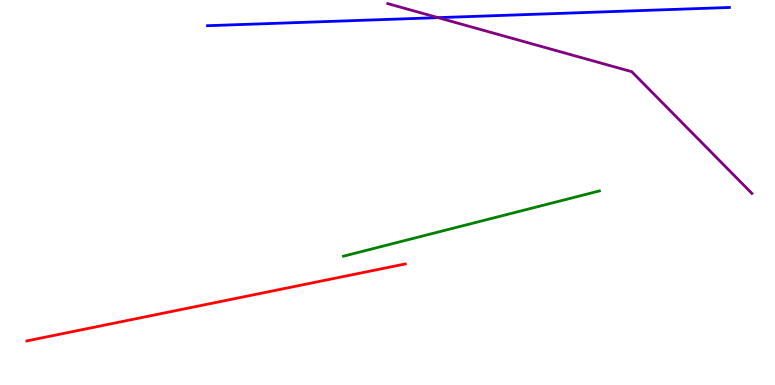[{'lines': ['blue', 'red'], 'intersections': []}, {'lines': ['green', 'red'], 'intersections': []}, {'lines': ['purple', 'red'], 'intersections': []}, {'lines': ['blue', 'green'], 'intersections': []}, {'lines': ['blue', 'purple'], 'intersections': [{'x': 5.65, 'y': 9.54}]}, {'lines': ['green', 'purple'], 'intersections': []}]